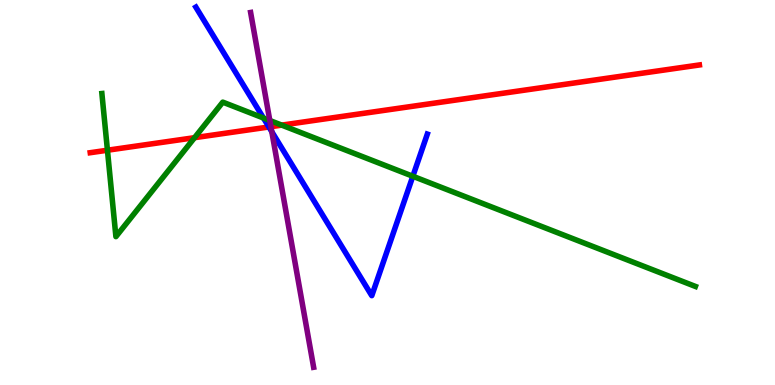[{'lines': ['blue', 'red'], 'intersections': [{'x': 3.47, 'y': 6.7}]}, {'lines': ['green', 'red'], 'intersections': [{'x': 1.39, 'y': 6.1}, {'x': 2.51, 'y': 6.42}, {'x': 3.64, 'y': 6.75}]}, {'lines': ['purple', 'red'], 'intersections': [{'x': 3.5, 'y': 6.71}]}, {'lines': ['blue', 'green'], 'intersections': [{'x': 3.4, 'y': 6.94}, {'x': 5.33, 'y': 5.42}]}, {'lines': ['blue', 'purple'], 'intersections': [{'x': 3.51, 'y': 6.58}]}, {'lines': ['green', 'purple'], 'intersections': [{'x': 3.48, 'y': 6.87}]}]